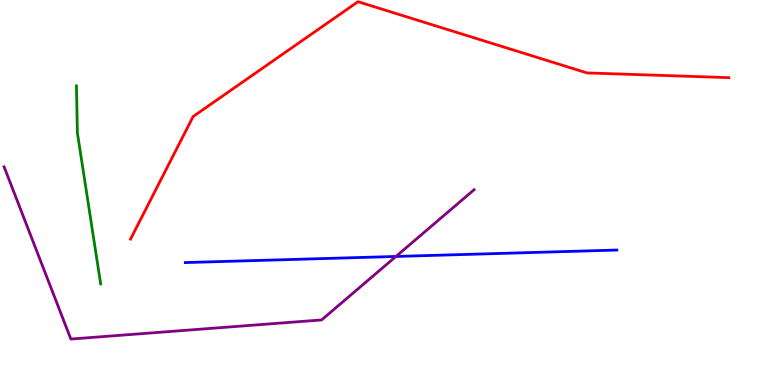[{'lines': ['blue', 'red'], 'intersections': []}, {'lines': ['green', 'red'], 'intersections': []}, {'lines': ['purple', 'red'], 'intersections': []}, {'lines': ['blue', 'green'], 'intersections': []}, {'lines': ['blue', 'purple'], 'intersections': [{'x': 5.11, 'y': 3.34}]}, {'lines': ['green', 'purple'], 'intersections': []}]